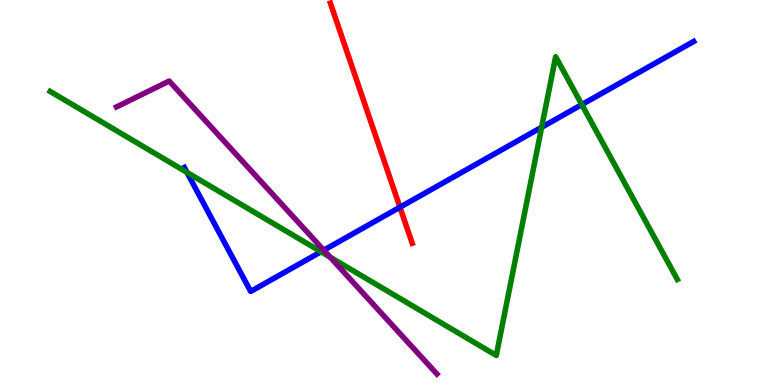[{'lines': ['blue', 'red'], 'intersections': [{'x': 5.16, 'y': 4.62}]}, {'lines': ['green', 'red'], 'intersections': []}, {'lines': ['purple', 'red'], 'intersections': []}, {'lines': ['blue', 'green'], 'intersections': [{'x': 2.41, 'y': 5.52}, {'x': 4.14, 'y': 3.46}, {'x': 6.99, 'y': 6.69}, {'x': 7.51, 'y': 7.28}]}, {'lines': ['blue', 'purple'], 'intersections': [{'x': 4.18, 'y': 3.5}]}, {'lines': ['green', 'purple'], 'intersections': [{'x': 4.26, 'y': 3.32}]}]